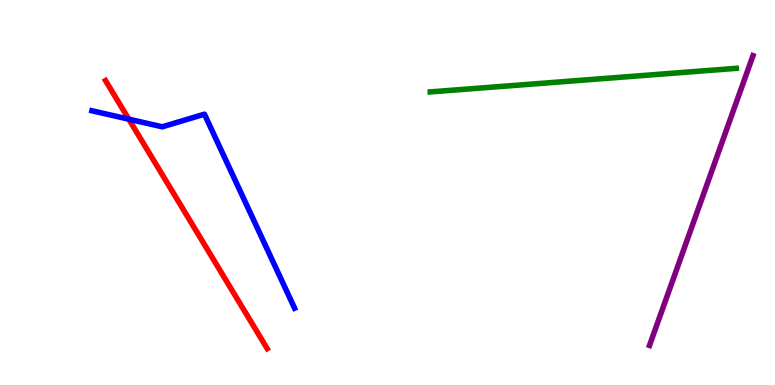[{'lines': ['blue', 'red'], 'intersections': [{'x': 1.66, 'y': 6.9}]}, {'lines': ['green', 'red'], 'intersections': []}, {'lines': ['purple', 'red'], 'intersections': []}, {'lines': ['blue', 'green'], 'intersections': []}, {'lines': ['blue', 'purple'], 'intersections': []}, {'lines': ['green', 'purple'], 'intersections': []}]